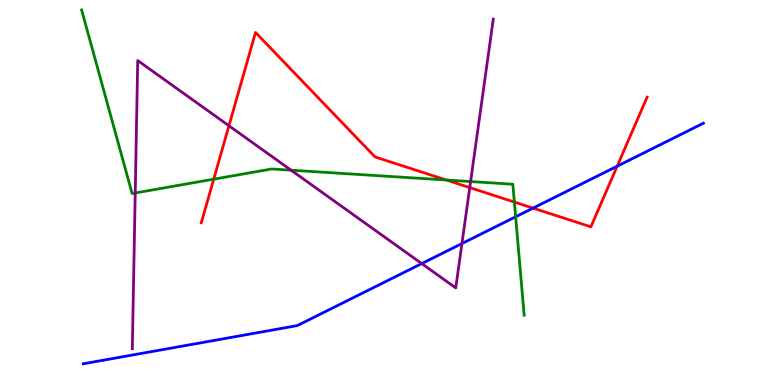[{'lines': ['blue', 'red'], 'intersections': [{'x': 6.88, 'y': 4.59}, {'x': 7.96, 'y': 5.68}]}, {'lines': ['green', 'red'], 'intersections': [{'x': 2.76, 'y': 5.35}, {'x': 5.76, 'y': 5.32}, {'x': 6.64, 'y': 4.75}]}, {'lines': ['purple', 'red'], 'intersections': [{'x': 2.95, 'y': 6.73}, {'x': 6.06, 'y': 5.13}]}, {'lines': ['blue', 'green'], 'intersections': [{'x': 6.65, 'y': 4.37}]}, {'lines': ['blue', 'purple'], 'intersections': [{'x': 5.44, 'y': 3.15}, {'x': 5.96, 'y': 3.67}]}, {'lines': ['green', 'purple'], 'intersections': [{'x': 1.74, 'y': 4.99}, {'x': 3.76, 'y': 5.58}, {'x': 6.07, 'y': 5.28}]}]